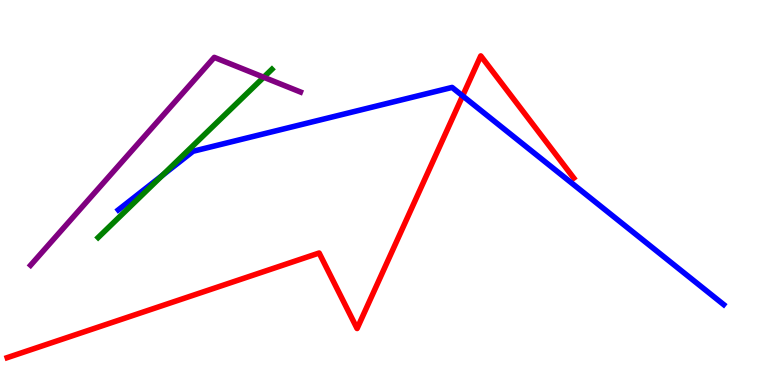[{'lines': ['blue', 'red'], 'intersections': [{'x': 5.97, 'y': 7.51}]}, {'lines': ['green', 'red'], 'intersections': []}, {'lines': ['purple', 'red'], 'intersections': []}, {'lines': ['blue', 'green'], 'intersections': [{'x': 2.1, 'y': 5.45}]}, {'lines': ['blue', 'purple'], 'intersections': []}, {'lines': ['green', 'purple'], 'intersections': [{'x': 3.4, 'y': 7.99}]}]